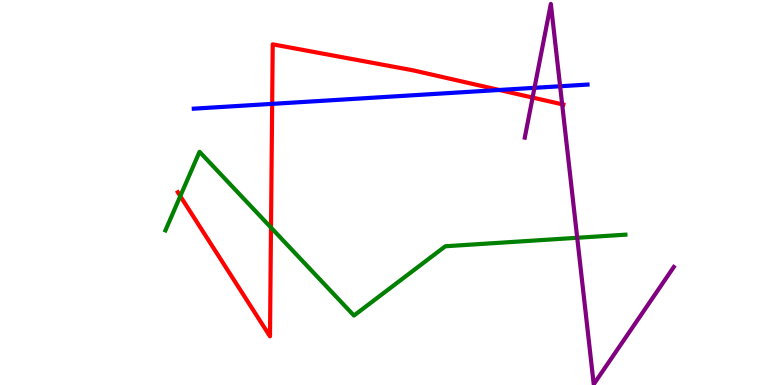[{'lines': ['blue', 'red'], 'intersections': [{'x': 3.51, 'y': 7.3}, {'x': 6.44, 'y': 7.66}]}, {'lines': ['green', 'red'], 'intersections': [{'x': 2.33, 'y': 4.91}, {'x': 3.5, 'y': 4.09}]}, {'lines': ['purple', 'red'], 'intersections': [{'x': 6.87, 'y': 7.47}, {'x': 7.25, 'y': 7.29}]}, {'lines': ['blue', 'green'], 'intersections': []}, {'lines': ['blue', 'purple'], 'intersections': [{'x': 6.9, 'y': 7.72}, {'x': 7.23, 'y': 7.76}]}, {'lines': ['green', 'purple'], 'intersections': [{'x': 7.45, 'y': 3.82}]}]